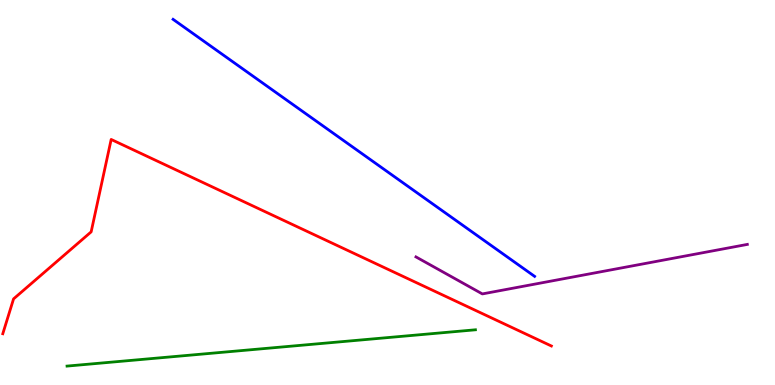[{'lines': ['blue', 'red'], 'intersections': []}, {'lines': ['green', 'red'], 'intersections': []}, {'lines': ['purple', 'red'], 'intersections': []}, {'lines': ['blue', 'green'], 'intersections': []}, {'lines': ['blue', 'purple'], 'intersections': []}, {'lines': ['green', 'purple'], 'intersections': []}]